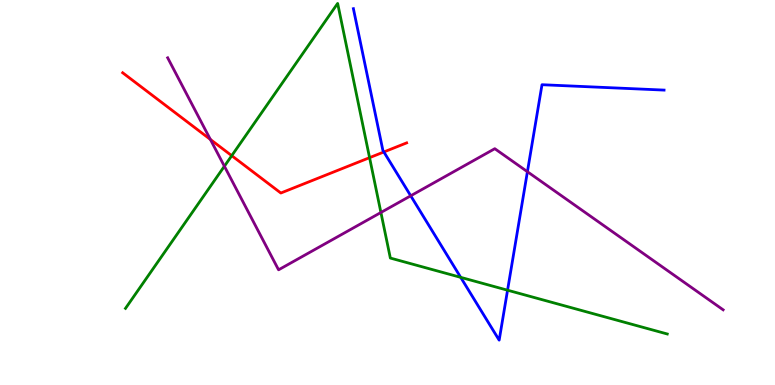[{'lines': ['blue', 'red'], 'intersections': [{'x': 4.95, 'y': 6.05}]}, {'lines': ['green', 'red'], 'intersections': [{'x': 2.99, 'y': 5.96}, {'x': 4.77, 'y': 5.9}]}, {'lines': ['purple', 'red'], 'intersections': [{'x': 2.71, 'y': 6.38}]}, {'lines': ['blue', 'green'], 'intersections': [{'x': 5.94, 'y': 2.8}, {'x': 6.55, 'y': 2.46}]}, {'lines': ['blue', 'purple'], 'intersections': [{'x': 5.3, 'y': 4.91}, {'x': 6.81, 'y': 5.54}]}, {'lines': ['green', 'purple'], 'intersections': [{'x': 2.9, 'y': 5.68}, {'x': 4.92, 'y': 4.48}]}]